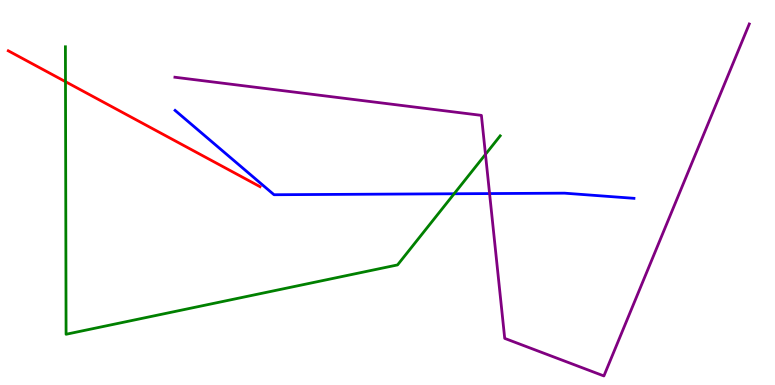[{'lines': ['blue', 'red'], 'intersections': []}, {'lines': ['green', 'red'], 'intersections': [{'x': 0.845, 'y': 7.88}]}, {'lines': ['purple', 'red'], 'intersections': []}, {'lines': ['blue', 'green'], 'intersections': [{'x': 5.86, 'y': 4.97}]}, {'lines': ['blue', 'purple'], 'intersections': [{'x': 6.32, 'y': 4.97}]}, {'lines': ['green', 'purple'], 'intersections': [{'x': 6.26, 'y': 5.99}]}]